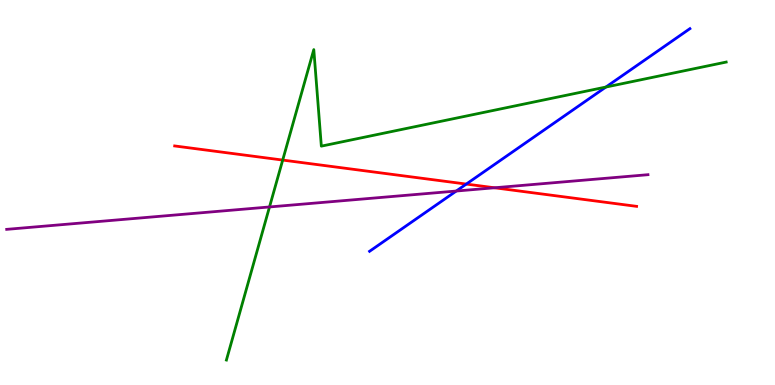[{'lines': ['blue', 'red'], 'intersections': [{'x': 6.02, 'y': 5.22}]}, {'lines': ['green', 'red'], 'intersections': [{'x': 3.65, 'y': 5.84}]}, {'lines': ['purple', 'red'], 'intersections': [{'x': 6.38, 'y': 5.12}]}, {'lines': ['blue', 'green'], 'intersections': [{'x': 7.82, 'y': 7.74}]}, {'lines': ['blue', 'purple'], 'intersections': [{'x': 5.89, 'y': 5.04}]}, {'lines': ['green', 'purple'], 'intersections': [{'x': 3.48, 'y': 4.62}]}]